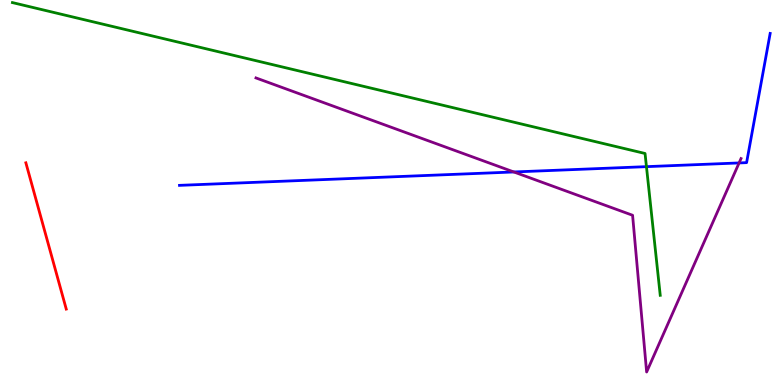[{'lines': ['blue', 'red'], 'intersections': []}, {'lines': ['green', 'red'], 'intersections': []}, {'lines': ['purple', 'red'], 'intersections': []}, {'lines': ['blue', 'green'], 'intersections': [{'x': 8.34, 'y': 5.67}]}, {'lines': ['blue', 'purple'], 'intersections': [{'x': 6.63, 'y': 5.53}, {'x': 9.54, 'y': 5.77}]}, {'lines': ['green', 'purple'], 'intersections': []}]